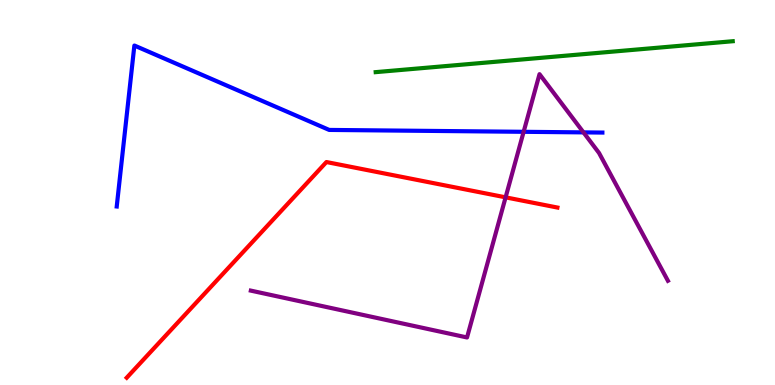[{'lines': ['blue', 'red'], 'intersections': []}, {'lines': ['green', 'red'], 'intersections': []}, {'lines': ['purple', 'red'], 'intersections': [{'x': 6.52, 'y': 4.87}]}, {'lines': ['blue', 'green'], 'intersections': []}, {'lines': ['blue', 'purple'], 'intersections': [{'x': 6.76, 'y': 6.58}, {'x': 7.53, 'y': 6.56}]}, {'lines': ['green', 'purple'], 'intersections': []}]